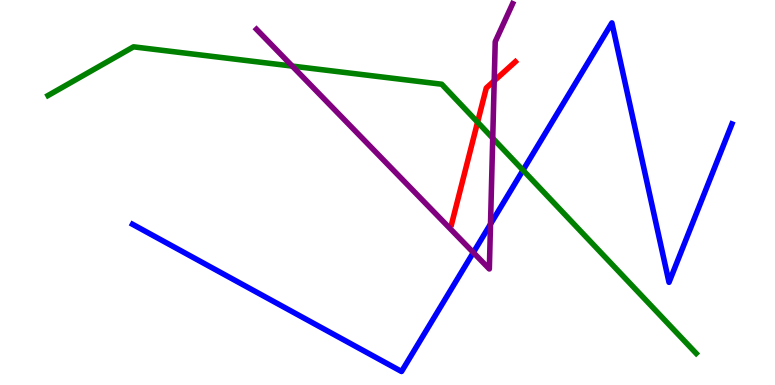[{'lines': ['blue', 'red'], 'intersections': []}, {'lines': ['green', 'red'], 'intersections': [{'x': 6.16, 'y': 6.83}]}, {'lines': ['purple', 'red'], 'intersections': [{'x': 6.38, 'y': 7.9}]}, {'lines': ['blue', 'green'], 'intersections': [{'x': 6.75, 'y': 5.58}]}, {'lines': ['blue', 'purple'], 'intersections': [{'x': 6.11, 'y': 3.44}, {'x': 6.33, 'y': 4.18}]}, {'lines': ['green', 'purple'], 'intersections': [{'x': 3.77, 'y': 8.28}, {'x': 6.36, 'y': 6.41}]}]